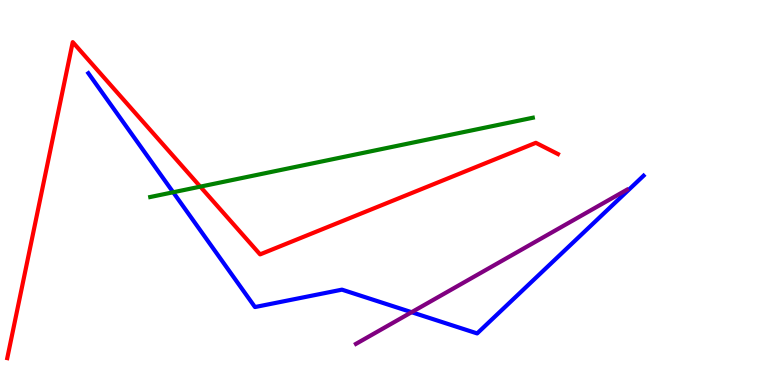[{'lines': ['blue', 'red'], 'intersections': []}, {'lines': ['green', 'red'], 'intersections': [{'x': 2.58, 'y': 5.15}]}, {'lines': ['purple', 'red'], 'intersections': []}, {'lines': ['blue', 'green'], 'intersections': [{'x': 2.23, 'y': 5.01}]}, {'lines': ['blue', 'purple'], 'intersections': [{'x': 5.31, 'y': 1.89}]}, {'lines': ['green', 'purple'], 'intersections': []}]